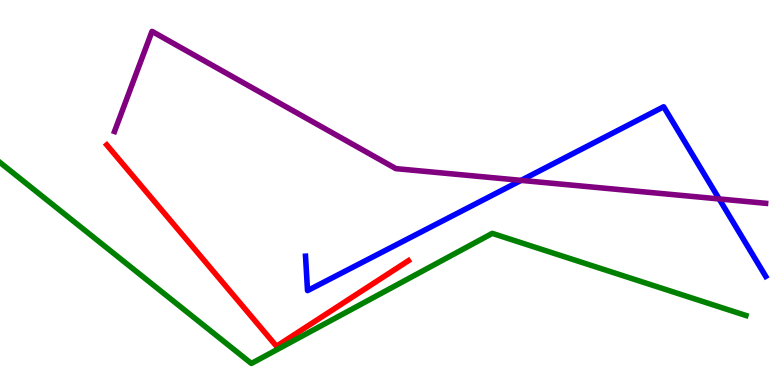[{'lines': ['blue', 'red'], 'intersections': []}, {'lines': ['green', 'red'], 'intersections': []}, {'lines': ['purple', 'red'], 'intersections': []}, {'lines': ['blue', 'green'], 'intersections': []}, {'lines': ['blue', 'purple'], 'intersections': [{'x': 6.72, 'y': 5.32}, {'x': 9.28, 'y': 4.83}]}, {'lines': ['green', 'purple'], 'intersections': []}]